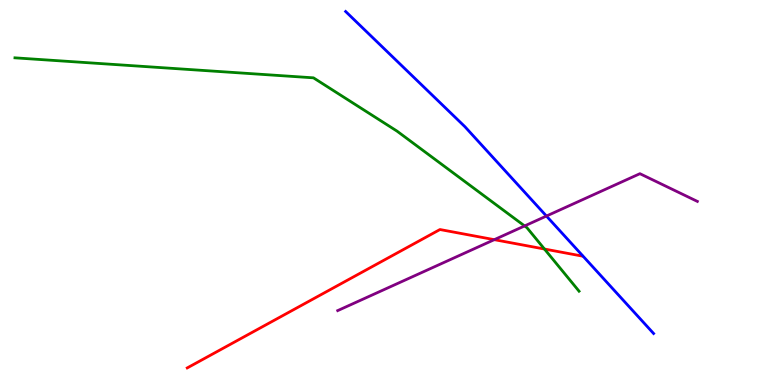[{'lines': ['blue', 'red'], 'intersections': []}, {'lines': ['green', 'red'], 'intersections': [{'x': 7.03, 'y': 3.53}]}, {'lines': ['purple', 'red'], 'intersections': [{'x': 6.38, 'y': 3.77}]}, {'lines': ['blue', 'green'], 'intersections': []}, {'lines': ['blue', 'purple'], 'intersections': [{'x': 7.05, 'y': 4.39}]}, {'lines': ['green', 'purple'], 'intersections': [{'x': 6.77, 'y': 4.13}]}]